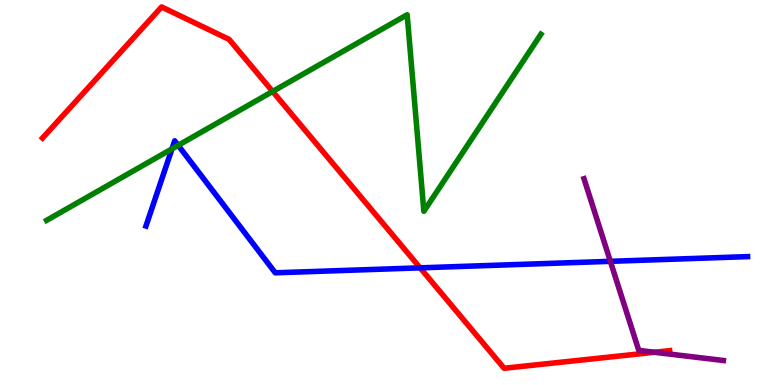[{'lines': ['blue', 'red'], 'intersections': [{'x': 5.42, 'y': 3.04}]}, {'lines': ['green', 'red'], 'intersections': [{'x': 3.52, 'y': 7.62}]}, {'lines': ['purple', 'red'], 'intersections': [{'x': 8.45, 'y': 0.85}]}, {'lines': ['blue', 'green'], 'intersections': [{'x': 2.22, 'y': 6.13}, {'x': 2.3, 'y': 6.23}]}, {'lines': ['blue', 'purple'], 'intersections': [{'x': 7.88, 'y': 3.21}]}, {'lines': ['green', 'purple'], 'intersections': []}]